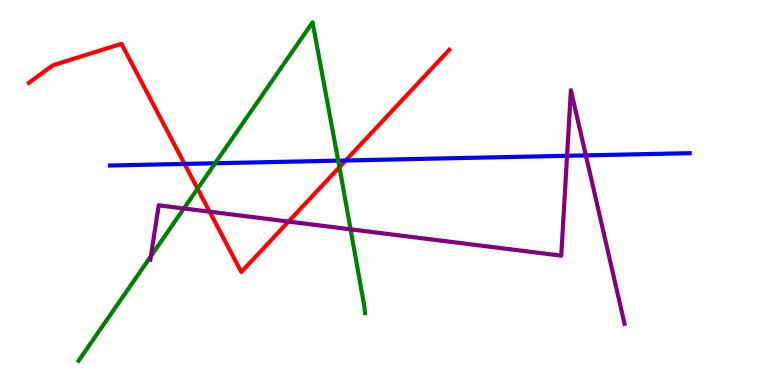[{'lines': ['blue', 'red'], 'intersections': [{'x': 2.38, 'y': 5.74}, {'x': 4.46, 'y': 5.83}]}, {'lines': ['green', 'red'], 'intersections': [{'x': 2.55, 'y': 5.1}, {'x': 4.38, 'y': 5.66}]}, {'lines': ['purple', 'red'], 'intersections': [{'x': 2.71, 'y': 4.5}, {'x': 3.72, 'y': 4.25}]}, {'lines': ['blue', 'green'], 'intersections': [{'x': 2.78, 'y': 5.76}, {'x': 4.36, 'y': 5.83}]}, {'lines': ['blue', 'purple'], 'intersections': [{'x': 7.32, 'y': 5.95}, {'x': 7.56, 'y': 5.96}]}, {'lines': ['green', 'purple'], 'intersections': [{'x': 1.95, 'y': 3.34}, {'x': 2.37, 'y': 4.59}, {'x': 4.52, 'y': 4.04}]}]